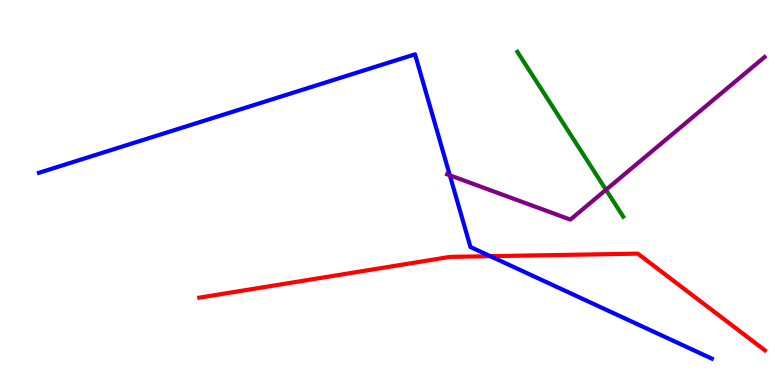[{'lines': ['blue', 'red'], 'intersections': [{'x': 6.33, 'y': 3.35}]}, {'lines': ['green', 'red'], 'intersections': []}, {'lines': ['purple', 'red'], 'intersections': []}, {'lines': ['blue', 'green'], 'intersections': []}, {'lines': ['blue', 'purple'], 'intersections': [{'x': 5.8, 'y': 5.45}]}, {'lines': ['green', 'purple'], 'intersections': [{'x': 7.82, 'y': 5.07}]}]